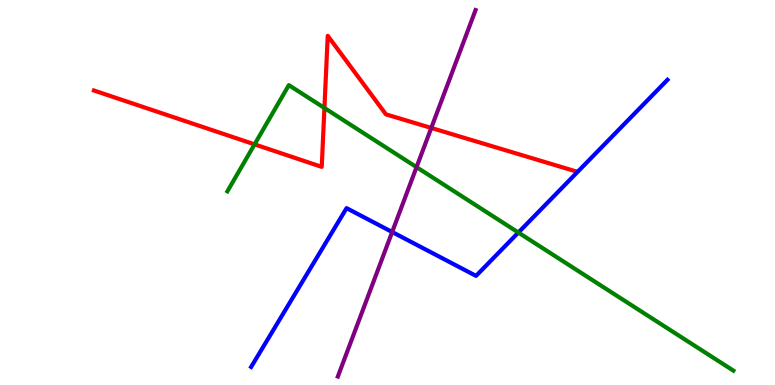[{'lines': ['blue', 'red'], 'intersections': []}, {'lines': ['green', 'red'], 'intersections': [{'x': 3.28, 'y': 6.25}, {'x': 4.19, 'y': 7.2}]}, {'lines': ['purple', 'red'], 'intersections': [{'x': 5.56, 'y': 6.68}]}, {'lines': ['blue', 'green'], 'intersections': [{'x': 6.69, 'y': 3.96}]}, {'lines': ['blue', 'purple'], 'intersections': [{'x': 5.06, 'y': 3.97}]}, {'lines': ['green', 'purple'], 'intersections': [{'x': 5.37, 'y': 5.66}]}]